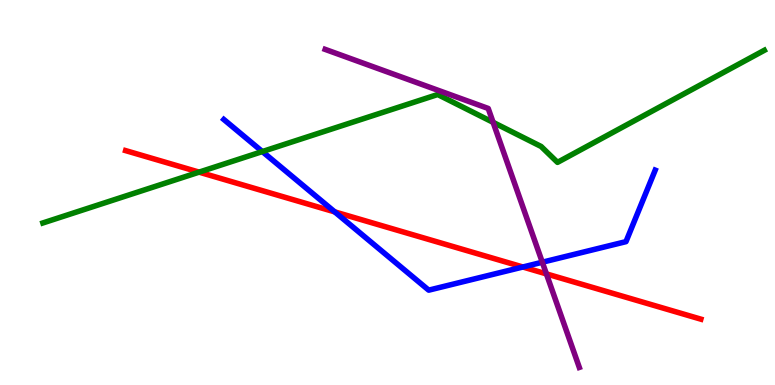[{'lines': ['blue', 'red'], 'intersections': [{'x': 4.32, 'y': 4.5}, {'x': 6.75, 'y': 3.06}]}, {'lines': ['green', 'red'], 'intersections': [{'x': 2.57, 'y': 5.53}]}, {'lines': ['purple', 'red'], 'intersections': [{'x': 7.05, 'y': 2.89}]}, {'lines': ['blue', 'green'], 'intersections': [{'x': 3.38, 'y': 6.06}]}, {'lines': ['blue', 'purple'], 'intersections': [{'x': 7.0, 'y': 3.19}]}, {'lines': ['green', 'purple'], 'intersections': [{'x': 6.36, 'y': 6.82}]}]